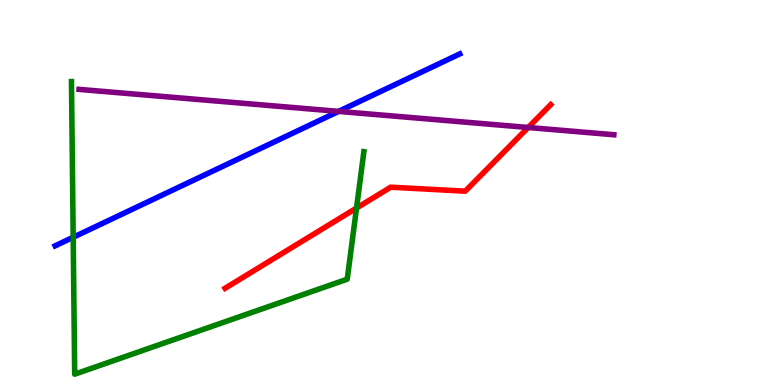[{'lines': ['blue', 'red'], 'intersections': []}, {'lines': ['green', 'red'], 'intersections': [{'x': 4.6, 'y': 4.6}]}, {'lines': ['purple', 'red'], 'intersections': [{'x': 6.82, 'y': 6.69}]}, {'lines': ['blue', 'green'], 'intersections': [{'x': 0.944, 'y': 3.84}]}, {'lines': ['blue', 'purple'], 'intersections': [{'x': 4.37, 'y': 7.11}]}, {'lines': ['green', 'purple'], 'intersections': []}]